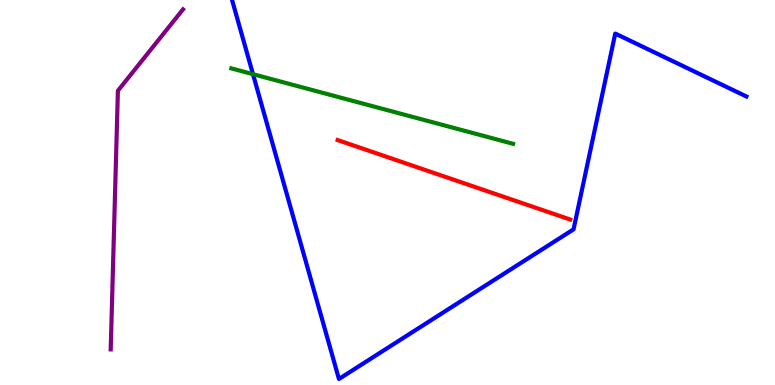[{'lines': ['blue', 'red'], 'intersections': []}, {'lines': ['green', 'red'], 'intersections': []}, {'lines': ['purple', 'red'], 'intersections': []}, {'lines': ['blue', 'green'], 'intersections': [{'x': 3.26, 'y': 8.07}]}, {'lines': ['blue', 'purple'], 'intersections': []}, {'lines': ['green', 'purple'], 'intersections': []}]